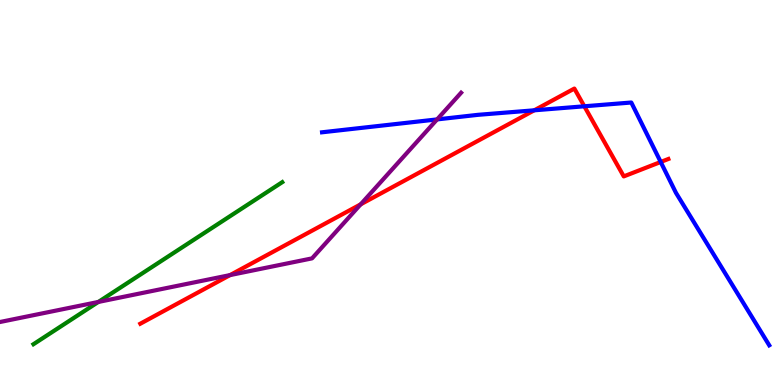[{'lines': ['blue', 'red'], 'intersections': [{'x': 6.89, 'y': 7.13}, {'x': 7.54, 'y': 7.24}, {'x': 8.53, 'y': 5.79}]}, {'lines': ['green', 'red'], 'intersections': []}, {'lines': ['purple', 'red'], 'intersections': [{'x': 2.97, 'y': 2.85}, {'x': 4.65, 'y': 4.69}]}, {'lines': ['blue', 'green'], 'intersections': []}, {'lines': ['blue', 'purple'], 'intersections': [{'x': 5.64, 'y': 6.9}]}, {'lines': ['green', 'purple'], 'intersections': [{'x': 1.27, 'y': 2.16}]}]